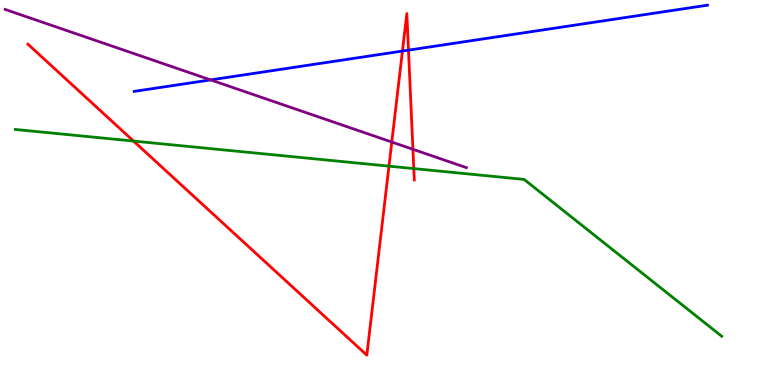[{'lines': ['blue', 'red'], 'intersections': [{'x': 5.19, 'y': 8.67}, {'x': 5.27, 'y': 8.7}]}, {'lines': ['green', 'red'], 'intersections': [{'x': 1.72, 'y': 6.34}, {'x': 5.02, 'y': 5.68}, {'x': 5.34, 'y': 5.62}]}, {'lines': ['purple', 'red'], 'intersections': [{'x': 5.06, 'y': 6.31}, {'x': 5.33, 'y': 6.12}]}, {'lines': ['blue', 'green'], 'intersections': []}, {'lines': ['blue', 'purple'], 'intersections': [{'x': 2.72, 'y': 7.92}]}, {'lines': ['green', 'purple'], 'intersections': []}]